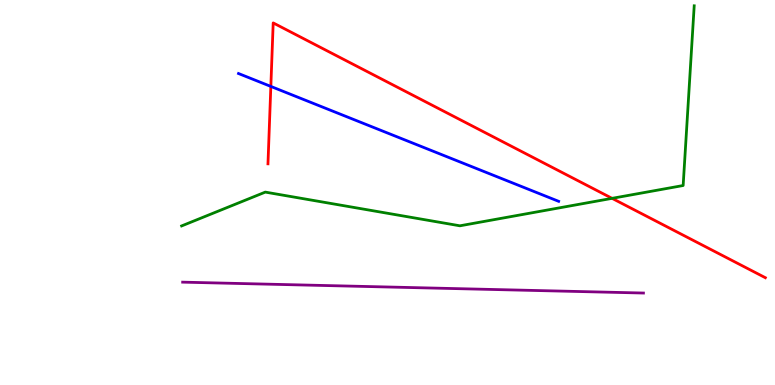[{'lines': ['blue', 'red'], 'intersections': [{'x': 3.49, 'y': 7.76}]}, {'lines': ['green', 'red'], 'intersections': [{'x': 7.9, 'y': 4.85}]}, {'lines': ['purple', 'red'], 'intersections': []}, {'lines': ['blue', 'green'], 'intersections': []}, {'lines': ['blue', 'purple'], 'intersections': []}, {'lines': ['green', 'purple'], 'intersections': []}]